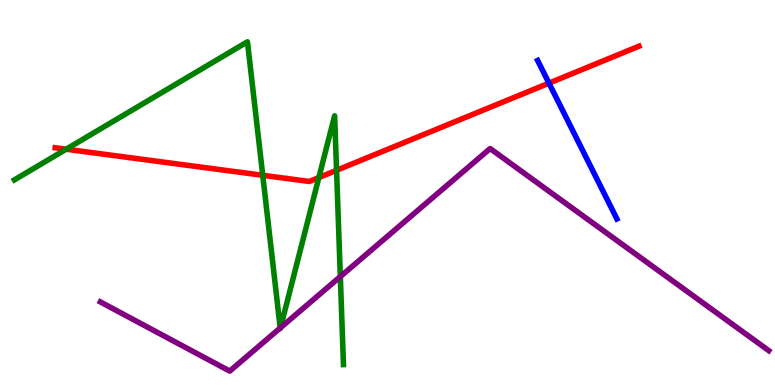[{'lines': ['blue', 'red'], 'intersections': [{'x': 7.08, 'y': 7.84}]}, {'lines': ['green', 'red'], 'intersections': [{'x': 0.854, 'y': 6.12}, {'x': 3.39, 'y': 5.45}, {'x': 4.11, 'y': 5.39}, {'x': 4.34, 'y': 5.58}]}, {'lines': ['purple', 'red'], 'intersections': []}, {'lines': ['blue', 'green'], 'intersections': []}, {'lines': ['blue', 'purple'], 'intersections': []}, {'lines': ['green', 'purple'], 'intersections': [{'x': 3.62, 'y': 1.48}, {'x': 3.62, 'y': 1.49}, {'x': 4.39, 'y': 2.82}]}]